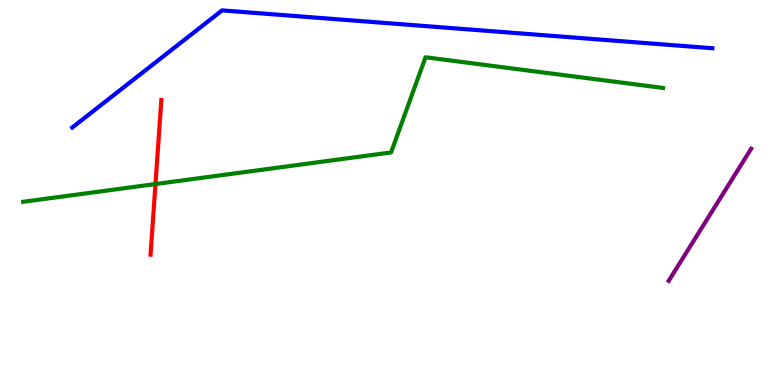[{'lines': ['blue', 'red'], 'intersections': []}, {'lines': ['green', 'red'], 'intersections': [{'x': 2.01, 'y': 5.22}]}, {'lines': ['purple', 'red'], 'intersections': []}, {'lines': ['blue', 'green'], 'intersections': []}, {'lines': ['blue', 'purple'], 'intersections': []}, {'lines': ['green', 'purple'], 'intersections': []}]